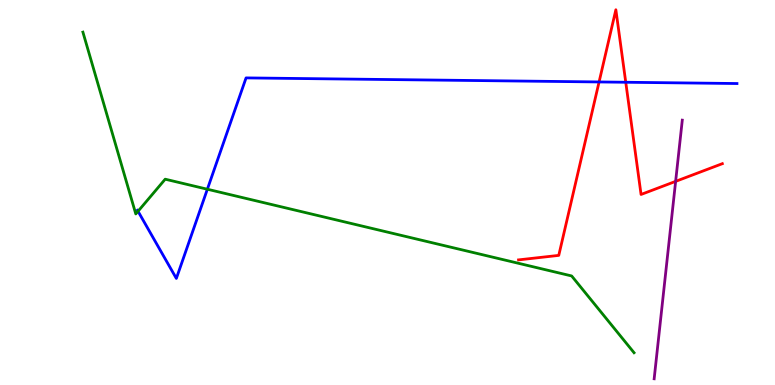[{'lines': ['blue', 'red'], 'intersections': [{'x': 7.73, 'y': 7.87}, {'x': 8.07, 'y': 7.86}]}, {'lines': ['green', 'red'], 'intersections': []}, {'lines': ['purple', 'red'], 'intersections': [{'x': 8.72, 'y': 5.29}]}, {'lines': ['blue', 'green'], 'intersections': [{'x': 1.78, 'y': 4.51}, {'x': 2.68, 'y': 5.08}]}, {'lines': ['blue', 'purple'], 'intersections': []}, {'lines': ['green', 'purple'], 'intersections': []}]